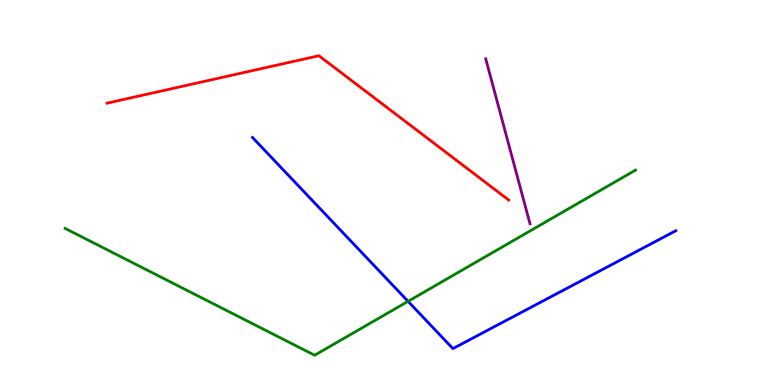[{'lines': ['blue', 'red'], 'intersections': []}, {'lines': ['green', 'red'], 'intersections': []}, {'lines': ['purple', 'red'], 'intersections': []}, {'lines': ['blue', 'green'], 'intersections': [{'x': 5.27, 'y': 2.17}]}, {'lines': ['blue', 'purple'], 'intersections': []}, {'lines': ['green', 'purple'], 'intersections': []}]